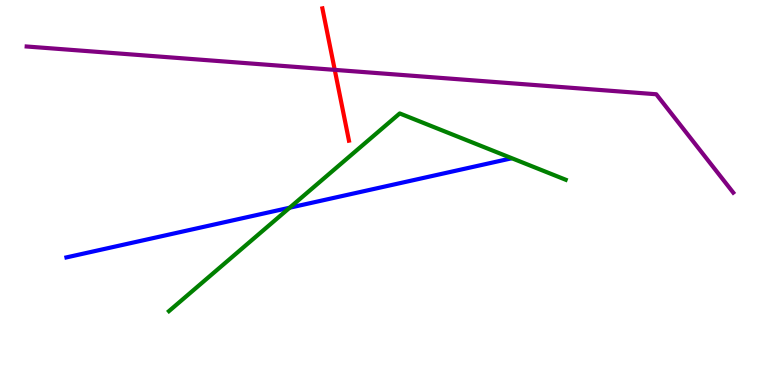[{'lines': ['blue', 'red'], 'intersections': []}, {'lines': ['green', 'red'], 'intersections': []}, {'lines': ['purple', 'red'], 'intersections': [{'x': 4.32, 'y': 8.19}]}, {'lines': ['blue', 'green'], 'intersections': [{'x': 3.74, 'y': 4.61}]}, {'lines': ['blue', 'purple'], 'intersections': []}, {'lines': ['green', 'purple'], 'intersections': []}]